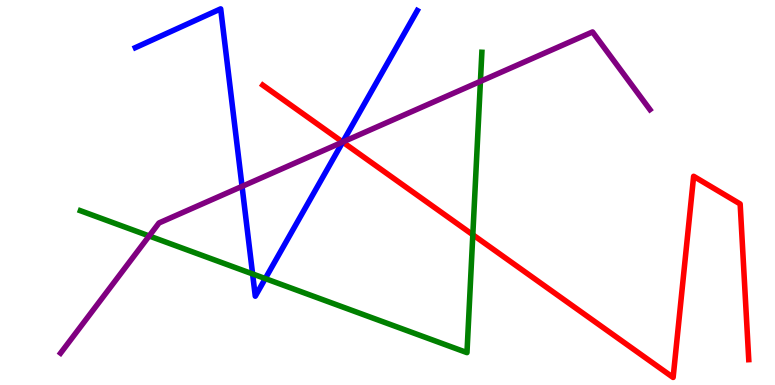[{'lines': ['blue', 'red'], 'intersections': [{'x': 4.42, 'y': 6.31}]}, {'lines': ['green', 'red'], 'intersections': [{'x': 6.1, 'y': 3.9}]}, {'lines': ['purple', 'red'], 'intersections': [{'x': 4.42, 'y': 6.31}]}, {'lines': ['blue', 'green'], 'intersections': [{'x': 3.26, 'y': 2.89}, {'x': 3.42, 'y': 2.76}]}, {'lines': ['blue', 'purple'], 'intersections': [{'x': 3.12, 'y': 5.16}, {'x': 4.42, 'y': 6.31}]}, {'lines': ['green', 'purple'], 'intersections': [{'x': 1.92, 'y': 3.87}, {'x': 6.2, 'y': 7.89}]}]